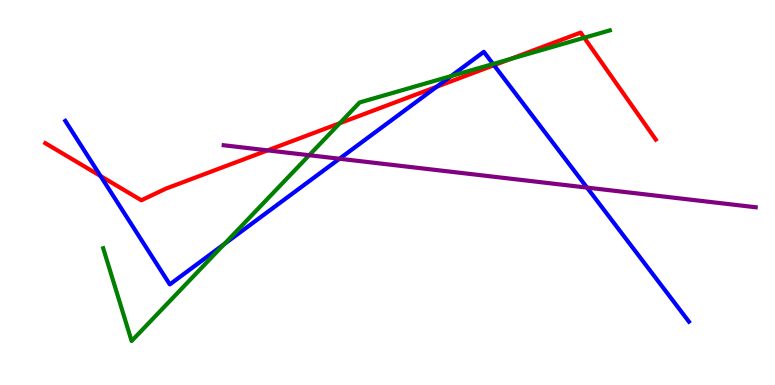[{'lines': ['blue', 'red'], 'intersections': [{'x': 1.3, 'y': 5.43}, {'x': 5.64, 'y': 7.75}, {'x': 6.37, 'y': 8.31}]}, {'lines': ['green', 'red'], 'intersections': [{'x': 4.38, 'y': 6.8}, {'x': 6.59, 'y': 8.47}, {'x': 7.54, 'y': 9.02}]}, {'lines': ['purple', 'red'], 'intersections': [{'x': 3.45, 'y': 6.09}]}, {'lines': ['blue', 'green'], 'intersections': [{'x': 2.89, 'y': 3.66}, {'x': 5.82, 'y': 8.02}, {'x': 6.36, 'y': 8.34}]}, {'lines': ['blue', 'purple'], 'intersections': [{'x': 4.38, 'y': 5.88}, {'x': 7.57, 'y': 5.13}]}, {'lines': ['green', 'purple'], 'intersections': [{'x': 3.99, 'y': 5.97}]}]